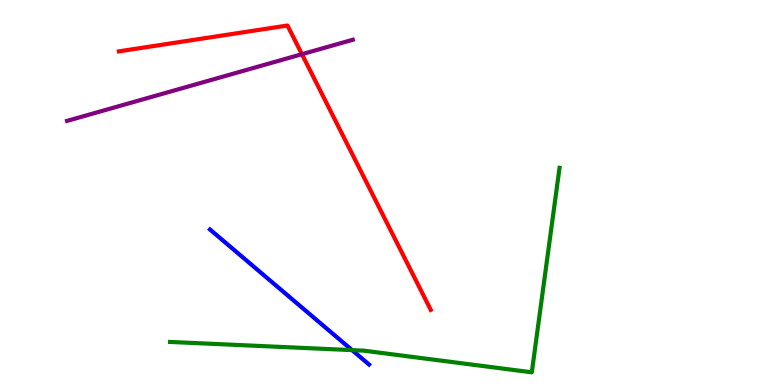[{'lines': ['blue', 'red'], 'intersections': []}, {'lines': ['green', 'red'], 'intersections': []}, {'lines': ['purple', 'red'], 'intersections': [{'x': 3.9, 'y': 8.59}]}, {'lines': ['blue', 'green'], 'intersections': [{'x': 4.54, 'y': 0.906}]}, {'lines': ['blue', 'purple'], 'intersections': []}, {'lines': ['green', 'purple'], 'intersections': []}]